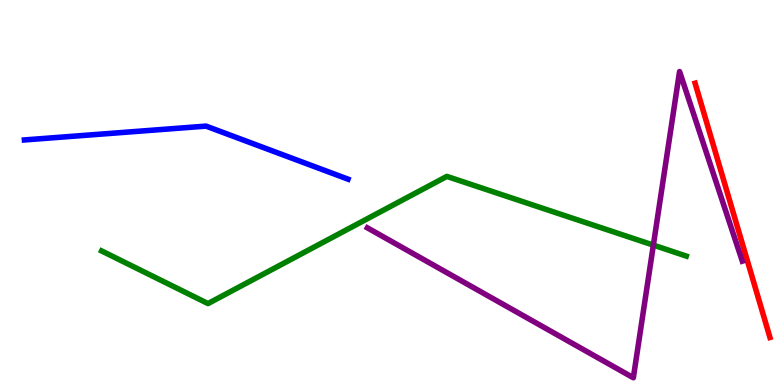[{'lines': ['blue', 'red'], 'intersections': []}, {'lines': ['green', 'red'], 'intersections': []}, {'lines': ['purple', 'red'], 'intersections': []}, {'lines': ['blue', 'green'], 'intersections': []}, {'lines': ['blue', 'purple'], 'intersections': []}, {'lines': ['green', 'purple'], 'intersections': [{'x': 8.43, 'y': 3.63}]}]